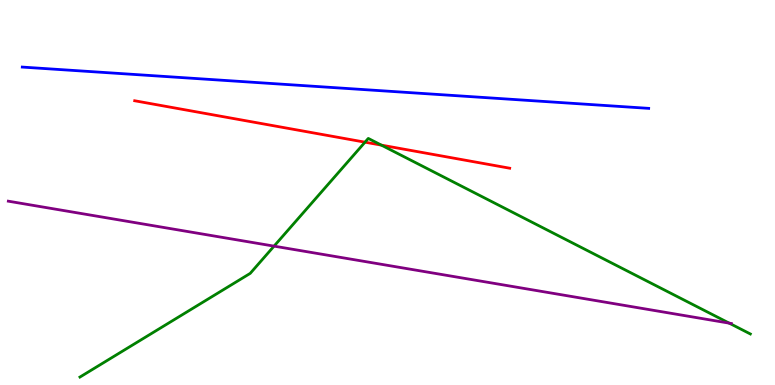[{'lines': ['blue', 'red'], 'intersections': []}, {'lines': ['green', 'red'], 'intersections': [{'x': 4.71, 'y': 6.31}, {'x': 4.92, 'y': 6.23}]}, {'lines': ['purple', 'red'], 'intersections': []}, {'lines': ['blue', 'green'], 'intersections': []}, {'lines': ['blue', 'purple'], 'intersections': []}, {'lines': ['green', 'purple'], 'intersections': [{'x': 3.54, 'y': 3.61}, {'x': 9.41, 'y': 1.61}]}]